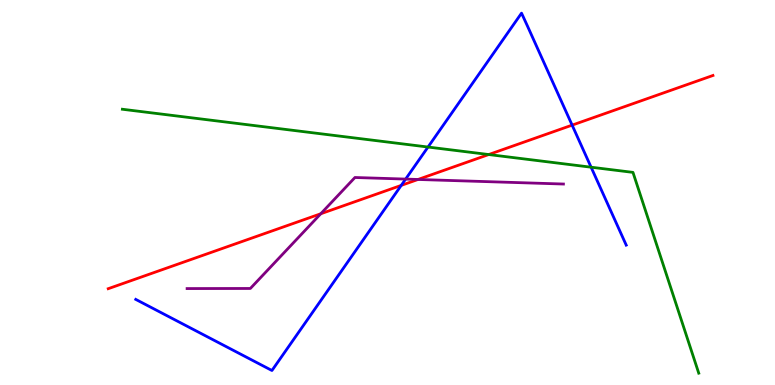[{'lines': ['blue', 'red'], 'intersections': [{'x': 5.18, 'y': 5.18}, {'x': 7.38, 'y': 6.75}]}, {'lines': ['green', 'red'], 'intersections': [{'x': 6.31, 'y': 5.99}]}, {'lines': ['purple', 'red'], 'intersections': [{'x': 4.14, 'y': 4.45}, {'x': 5.39, 'y': 5.34}]}, {'lines': ['blue', 'green'], 'intersections': [{'x': 5.52, 'y': 6.18}, {'x': 7.63, 'y': 5.66}]}, {'lines': ['blue', 'purple'], 'intersections': [{'x': 5.23, 'y': 5.35}]}, {'lines': ['green', 'purple'], 'intersections': []}]